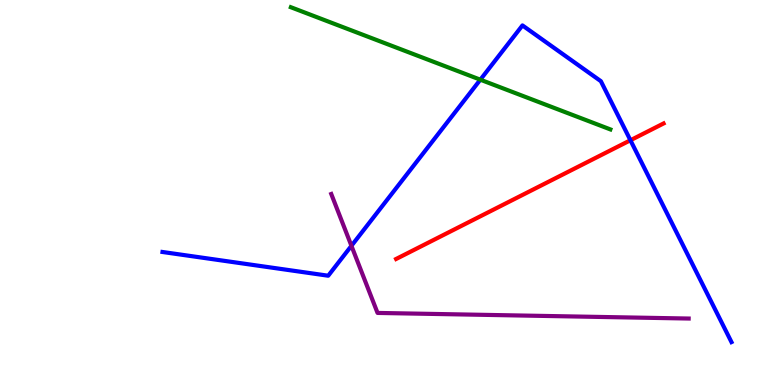[{'lines': ['blue', 'red'], 'intersections': [{'x': 8.13, 'y': 6.36}]}, {'lines': ['green', 'red'], 'intersections': []}, {'lines': ['purple', 'red'], 'intersections': []}, {'lines': ['blue', 'green'], 'intersections': [{'x': 6.2, 'y': 7.93}]}, {'lines': ['blue', 'purple'], 'intersections': [{'x': 4.53, 'y': 3.62}]}, {'lines': ['green', 'purple'], 'intersections': []}]